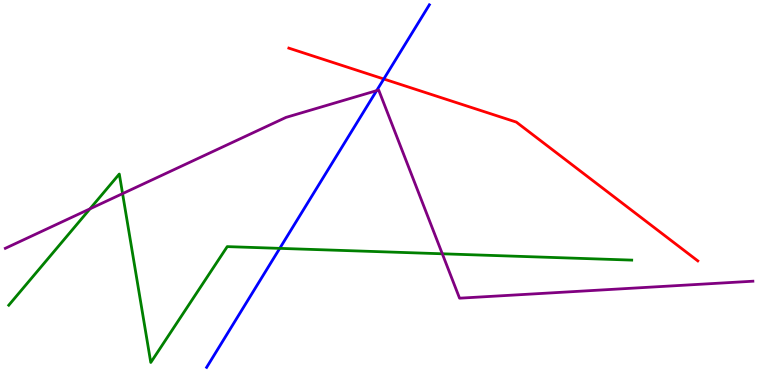[{'lines': ['blue', 'red'], 'intersections': [{'x': 4.95, 'y': 7.95}]}, {'lines': ['green', 'red'], 'intersections': []}, {'lines': ['purple', 'red'], 'intersections': []}, {'lines': ['blue', 'green'], 'intersections': [{'x': 3.61, 'y': 3.55}]}, {'lines': ['blue', 'purple'], 'intersections': [{'x': 4.86, 'y': 7.65}]}, {'lines': ['green', 'purple'], 'intersections': [{'x': 1.16, 'y': 4.58}, {'x': 1.58, 'y': 4.97}, {'x': 5.71, 'y': 3.41}]}]